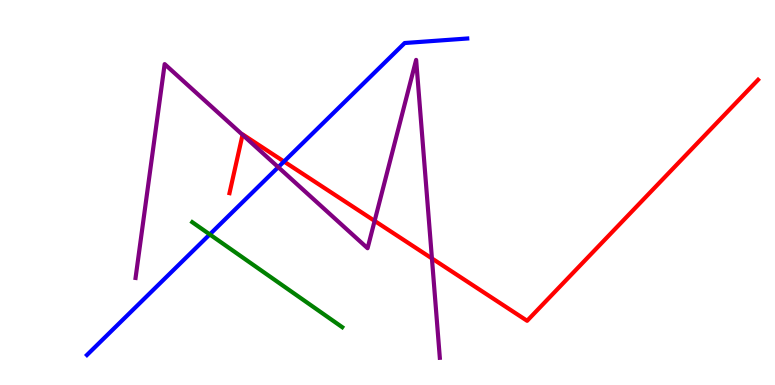[{'lines': ['blue', 'red'], 'intersections': [{'x': 3.66, 'y': 5.8}]}, {'lines': ['green', 'red'], 'intersections': []}, {'lines': ['purple', 'red'], 'intersections': [{'x': 3.13, 'y': 6.5}, {'x': 4.83, 'y': 4.26}, {'x': 5.57, 'y': 3.29}]}, {'lines': ['blue', 'green'], 'intersections': [{'x': 2.71, 'y': 3.91}]}, {'lines': ['blue', 'purple'], 'intersections': [{'x': 3.59, 'y': 5.66}]}, {'lines': ['green', 'purple'], 'intersections': []}]